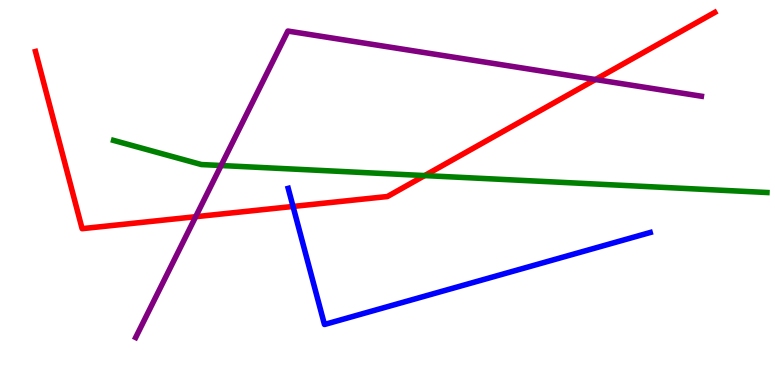[{'lines': ['blue', 'red'], 'intersections': [{'x': 3.78, 'y': 4.64}]}, {'lines': ['green', 'red'], 'intersections': [{'x': 5.48, 'y': 5.44}]}, {'lines': ['purple', 'red'], 'intersections': [{'x': 2.52, 'y': 4.37}, {'x': 7.68, 'y': 7.93}]}, {'lines': ['blue', 'green'], 'intersections': []}, {'lines': ['blue', 'purple'], 'intersections': []}, {'lines': ['green', 'purple'], 'intersections': [{'x': 2.85, 'y': 5.7}]}]